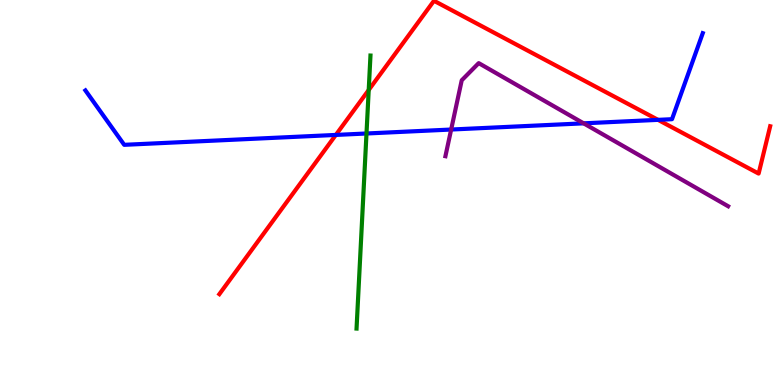[{'lines': ['blue', 'red'], 'intersections': [{'x': 4.33, 'y': 6.5}, {'x': 8.49, 'y': 6.89}]}, {'lines': ['green', 'red'], 'intersections': [{'x': 4.76, 'y': 7.66}]}, {'lines': ['purple', 'red'], 'intersections': []}, {'lines': ['blue', 'green'], 'intersections': [{'x': 4.73, 'y': 6.53}]}, {'lines': ['blue', 'purple'], 'intersections': [{'x': 5.82, 'y': 6.64}, {'x': 7.53, 'y': 6.8}]}, {'lines': ['green', 'purple'], 'intersections': []}]